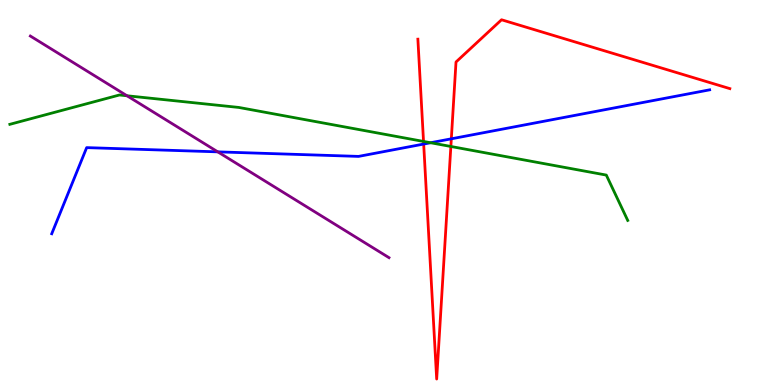[{'lines': ['blue', 'red'], 'intersections': [{'x': 5.47, 'y': 6.26}, {'x': 5.82, 'y': 6.39}]}, {'lines': ['green', 'red'], 'intersections': [{'x': 5.46, 'y': 6.33}, {'x': 5.82, 'y': 6.2}]}, {'lines': ['purple', 'red'], 'intersections': []}, {'lines': ['blue', 'green'], 'intersections': [{'x': 5.56, 'y': 6.29}]}, {'lines': ['blue', 'purple'], 'intersections': [{'x': 2.81, 'y': 6.06}]}, {'lines': ['green', 'purple'], 'intersections': [{'x': 1.64, 'y': 7.51}]}]